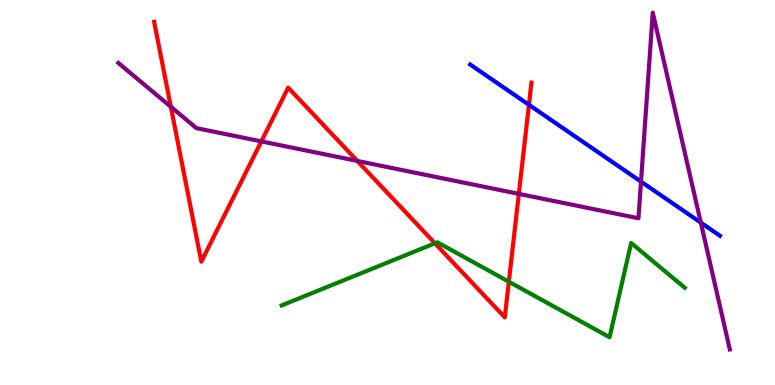[{'lines': ['blue', 'red'], 'intersections': [{'x': 6.83, 'y': 7.28}]}, {'lines': ['green', 'red'], 'intersections': [{'x': 5.61, 'y': 3.68}, {'x': 6.57, 'y': 2.68}]}, {'lines': ['purple', 'red'], 'intersections': [{'x': 2.2, 'y': 7.23}, {'x': 3.37, 'y': 6.33}, {'x': 4.61, 'y': 5.82}, {'x': 6.69, 'y': 4.96}]}, {'lines': ['blue', 'green'], 'intersections': []}, {'lines': ['blue', 'purple'], 'intersections': [{'x': 8.27, 'y': 5.28}, {'x': 9.04, 'y': 4.22}]}, {'lines': ['green', 'purple'], 'intersections': []}]